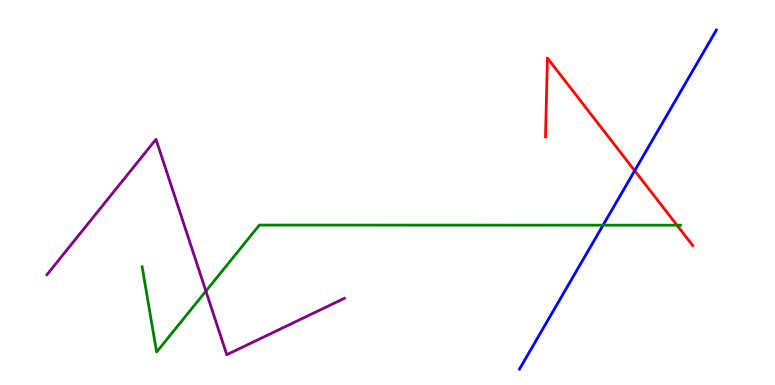[{'lines': ['blue', 'red'], 'intersections': [{'x': 8.19, 'y': 5.57}]}, {'lines': ['green', 'red'], 'intersections': [{'x': 8.74, 'y': 4.15}]}, {'lines': ['purple', 'red'], 'intersections': []}, {'lines': ['blue', 'green'], 'intersections': [{'x': 7.78, 'y': 4.15}]}, {'lines': ['blue', 'purple'], 'intersections': []}, {'lines': ['green', 'purple'], 'intersections': [{'x': 2.66, 'y': 2.44}]}]